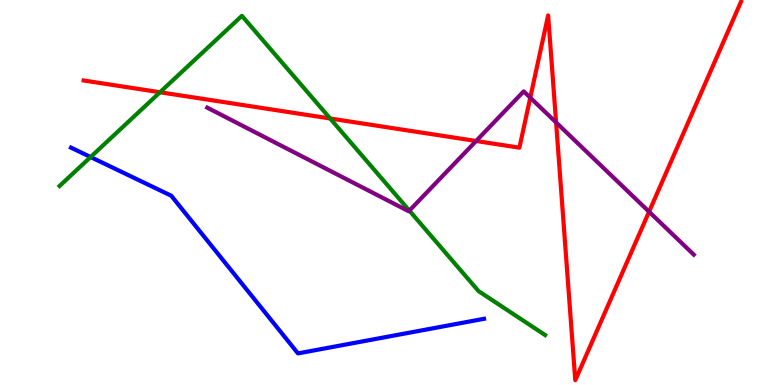[{'lines': ['blue', 'red'], 'intersections': []}, {'lines': ['green', 'red'], 'intersections': [{'x': 2.06, 'y': 7.6}, {'x': 4.26, 'y': 6.92}]}, {'lines': ['purple', 'red'], 'intersections': [{'x': 6.14, 'y': 6.34}, {'x': 6.84, 'y': 7.46}, {'x': 7.18, 'y': 6.82}, {'x': 8.38, 'y': 4.5}]}, {'lines': ['blue', 'green'], 'intersections': [{'x': 1.17, 'y': 5.92}]}, {'lines': ['blue', 'purple'], 'intersections': []}, {'lines': ['green', 'purple'], 'intersections': [{'x': 5.28, 'y': 4.53}]}]